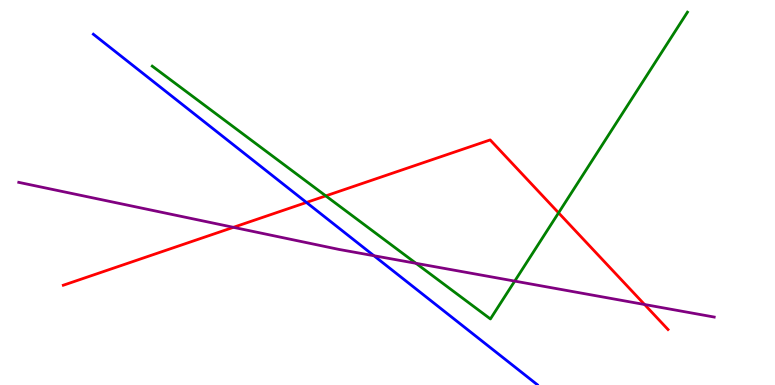[{'lines': ['blue', 'red'], 'intersections': [{'x': 3.95, 'y': 4.74}]}, {'lines': ['green', 'red'], 'intersections': [{'x': 4.2, 'y': 4.91}, {'x': 7.21, 'y': 4.47}]}, {'lines': ['purple', 'red'], 'intersections': [{'x': 3.01, 'y': 4.1}, {'x': 8.32, 'y': 2.09}]}, {'lines': ['blue', 'green'], 'intersections': []}, {'lines': ['blue', 'purple'], 'intersections': [{'x': 4.83, 'y': 3.36}]}, {'lines': ['green', 'purple'], 'intersections': [{'x': 5.37, 'y': 3.16}, {'x': 6.64, 'y': 2.7}]}]